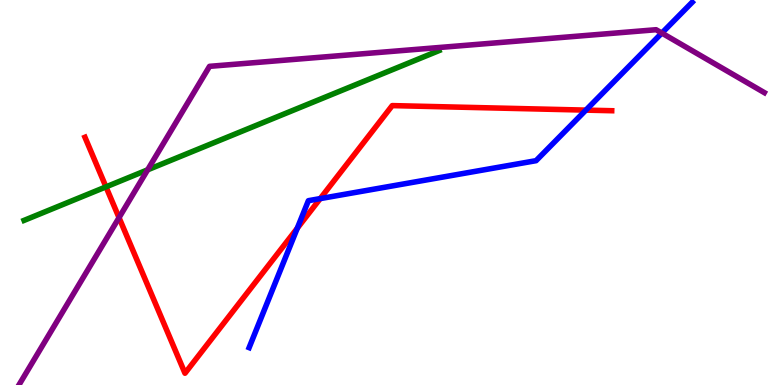[{'lines': ['blue', 'red'], 'intersections': [{'x': 3.84, 'y': 4.07}, {'x': 4.13, 'y': 4.84}, {'x': 7.56, 'y': 7.14}]}, {'lines': ['green', 'red'], 'intersections': [{'x': 1.37, 'y': 5.15}]}, {'lines': ['purple', 'red'], 'intersections': [{'x': 1.54, 'y': 4.35}]}, {'lines': ['blue', 'green'], 'intersections': []}, {'lines': ['blue', 'purple'], 'intersections': [{'x': 8.54, 'y': 9.14}]}, {'lines': ['green', 'purple'], 'intersections': [{'x': 1.91, 'y': 5.59}]}]